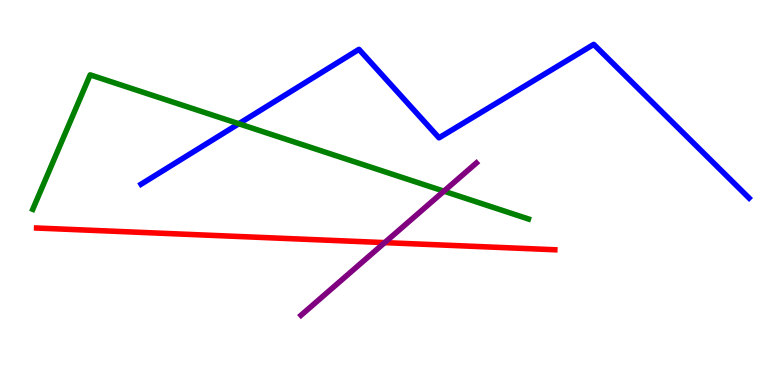[{'lines': ['blue', 'red'], 'intersections': []}, {'lines': ['green', 'red'], 'intersections': []}, {'lines': ['purple', 'red'], 'intersections': [{'x': 4.96, 'y': 3.7}]}, {'lines': ['blue', 'green'], 'intersections': [{'x': 3.08, 'y': 6.79}]}, {'lines': ['blue', 'purple'], 'intersections': []}, {'lines': ['green', 'purple'], 'intersections': [{'x': 5.73, 'y': 5.03}]}]